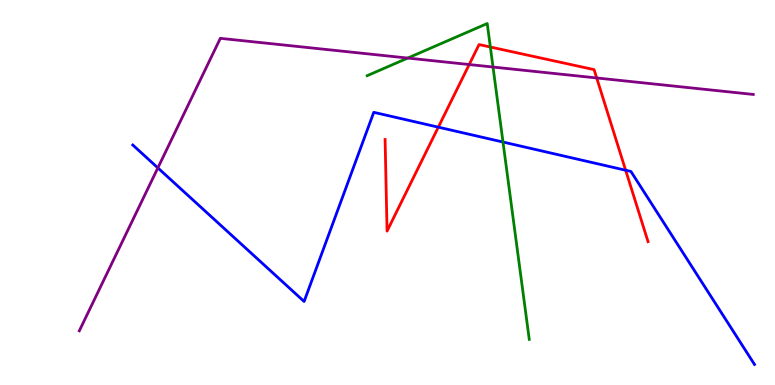[{'lines': ['blue', 'red'], 'intersections': [{'x': 5.66, 'y': 6.7}, {'x': 8.07, 'y': 5.58}]}, {'lines': ['green', 'red'], 'intersections': [{'x': 6.33, 'y': 8.78}]}, {'lines': ['purple', 'red'], 'intersections': [{'x': 6.05, 'y': 8.32}, {'x': 7.7, 'y': 7.98}]}, {'lines': ['blue', 'green'], 'intersections': [{'x': 6.49, 'y': 6.31}]}, {'lines': ['blue', 'purple'], 'intersections': [{'x': 2.04, 'y': 5.64}]}, {'lines': ['green', 'purple'], 'intersections': [{'x': 5.26, 'y': 8.49}, {'x': 6.36, 'y': 8.26}]}]